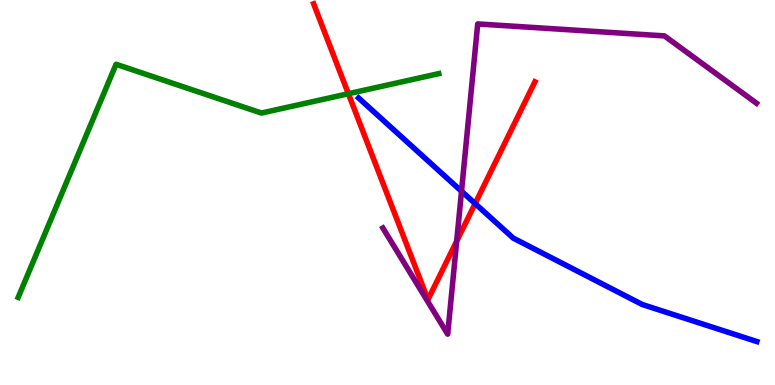[{'lines': ['blue', 'red'], 'intersections': [{'x': 6.13, 'y': 4.71}]}, {'lines': ['green', 'red'], 'intersections': [{'x': 4.5, 'y': 7.57}]}, {'lines': ['purple', 'red'], 'intersections': [{'x': 5.89, 'y': 3.74}]}, {'lines': ['blue', 'green'], 'intersections': []}, {'lines': ['blue', 'purple'], 'intersections': [{'x': 5.96, 'y': 5.03}]}, {'lines': ['green', 'purple'], 'intersections': []}]